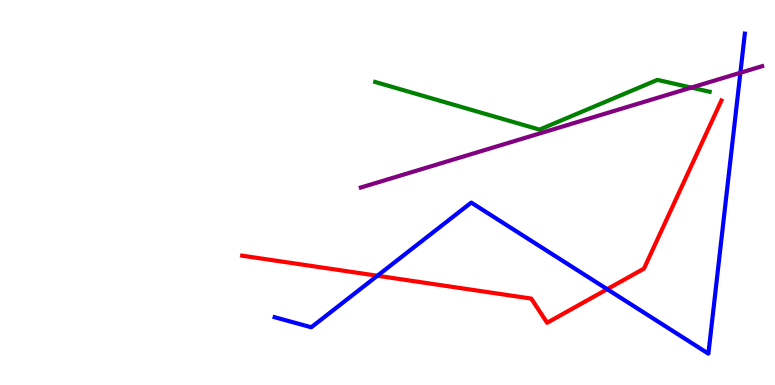[{'lines': ['blue', 'red'], 'intersections': [{'x': 4.87, 'y': 2.84}, {'x': 7.83, 'y': 2.49}]}, {'lines': ['green', 'red'], 'intersections': []}, {'lines': ['purple', 'red'], 'intersections': []}, {'lines': ['blue', 'green'], 'intersections': []}, {'lines': ['blue', 'purple'], 'intersections': [{'x': 9.55, 'y': 8.11}]}, {'lines': ['green', 'purple'], 'intersections': [{'x': 8.92, 'y': 7.72}]}]